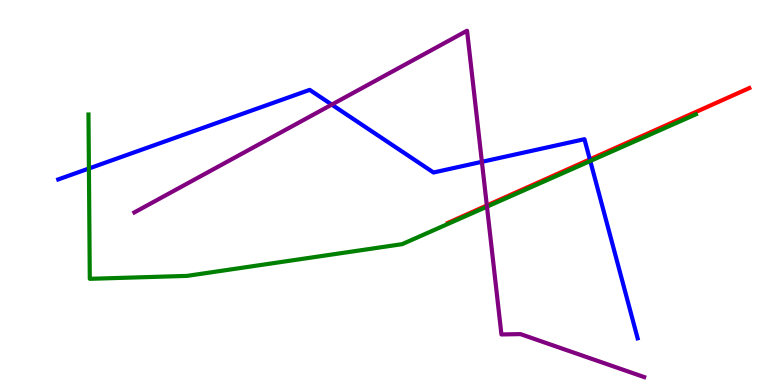[{'lines': ['blue', 'red'], 'intersections': [{'x': 7.61, 'y': 5.86}]}, {'lines': ['green', 'red'], 'intersections': []}, {'lines': ['purple', 'red'], 'intersections': [{'x': 6.28, 'y': 4.66}]}, {'lines': ['blue', 'green'], 'intersections': [{'x': 1.15, 'y': 5.62}, {'x': 7.62, 'y': 5.82}]}, {'lines': ['blue', 'purple'], 'intersections': [{'x': 4.28, 'y': 7.28}, {'x': 6.22, 'y': 5.8}]}, {'lines': ['green', 'purple'], 'intersections': [{'x': 6.28, 'y': 4.63}]}]